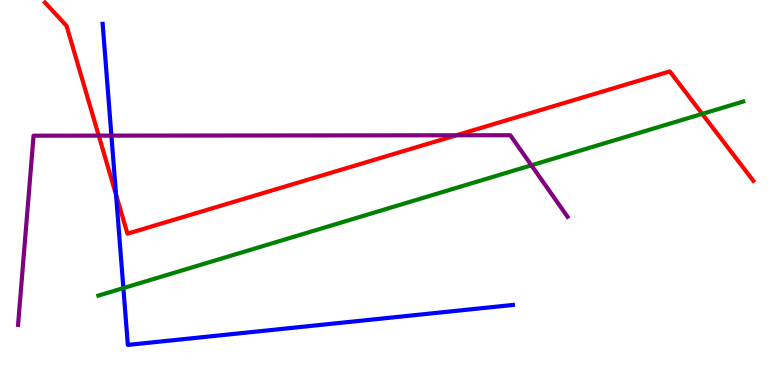[{'lines': ['blue', 'red'], 'intersections': [{'x': 1.5, 'y': 4.94}]}, {'lines': ['green', 'red'], 'intersections': [{'x': 9.06, 'y': 7.04}]}, {'lines': ['purple', 'red'], 'intersections': [{'x': 1.27, 'y': 6.48}, {'x': 5.89, 'y': 6.49}]}, {'lines': ['blue', 'green'], 'intersections': [{'x': 1.59, 'y': 2.52}]}, {'lines': ['blue', 'purple'], 'intersections': [{'x': 1.44, 'y': 6.48}]}, {'lines': ['green', 'purple'], 'intersections': [{'x': 6.86, 'y': 5.71}]}]